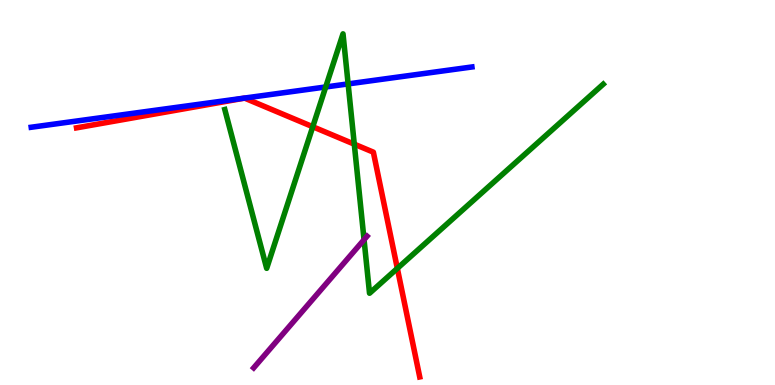[{'lines': ['blue', 'red'], 'intersections': []}, {'lines': ['green', 'red'], 'intersections': [{'x': 4.04, 'y': 6.71}, {'x': 4.57, 'y': 6.26}, {'x': 5.13, 'y': 3.03}]}, {'lines': ['purple', 'red'], 'intersections': []}, {'lines': ['blue', 'green'], 'intersections': [{'x': 4.2, 'y': 7.74}, {'x': 4.49, 'y': 7.82}]}, {'lines': ['blue', 'purple'], 'intersections': []}, {'lines': ['green', 'purple'], 'intersections': [{'x': 4.7, 'y': 3.77}]}]